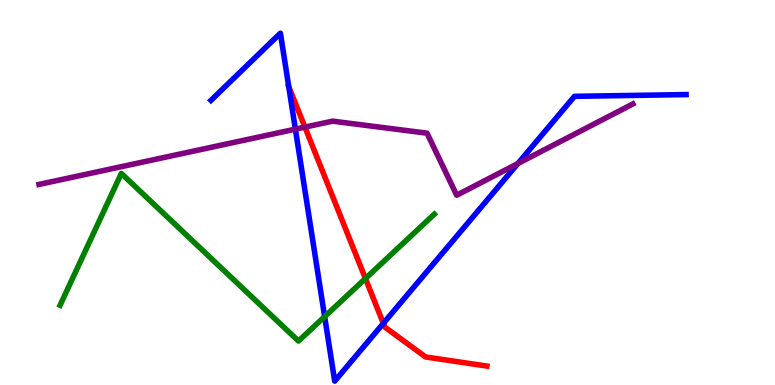[{'lines': ['blue', 'red'], 'intersections': [{'x': 3.73, 'y': 7.75}, {'x': 4.95, 'y': 1.6}]}, {'lines': ['green', 'red'], 'intersections': [{'x': 4.72, 'y': 2.77}]}, {'lines': ['purple', 'red'], 'intersections': [{'x': 3.93, 'y': 6.7}]}, {'lines': ['blue', 'green'], 'intersections': [{'x': 4.19, 'y': 1.78}]}, {'lines': ['blue', 'purple'], 'intersections': [{'x': 3.81, 'y': 6.65}, {'x': 6.68, 'y': 5.75}]}, {'lines': ['green', 'purple'], 'intersections': []}]